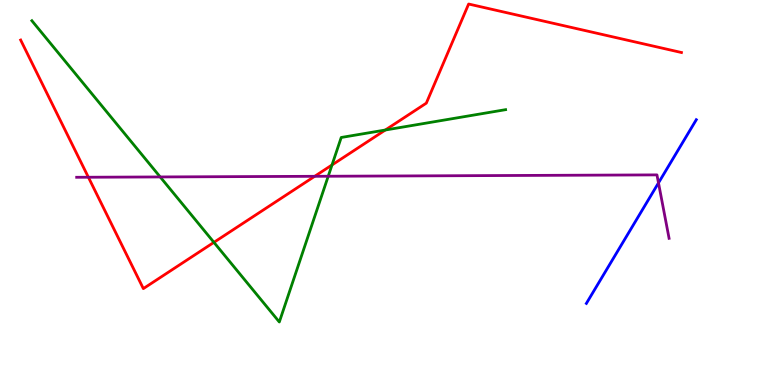[{'lines': ['blue', 'red'], 'intersections': []}, {'lines': ['green', 'red'], 'intersections': [{'x': 2.76, 'y': 3.71}, {'x': 4.28, 'y': 5.72}, {'x': 4.97, 'y': 6.62}]}, {'lines': ['purple', 'red'], 'intersections': [{'x': 1.14, 'y': 5.4}, {'x': 4.06, 'y': 5.42}]}, {'lines': ['blue', 'green'], 'intersections': []}, {'lines': ['blue', 'purple'], 'intersections': [{'x': 8.5, 'y': 5.25}]}, {'lines': ['green', 'purple'], 'intersections': [{'x': 2.07, 'y': 5.4}, {'x': 4.24, 'y': 5.42}]}]